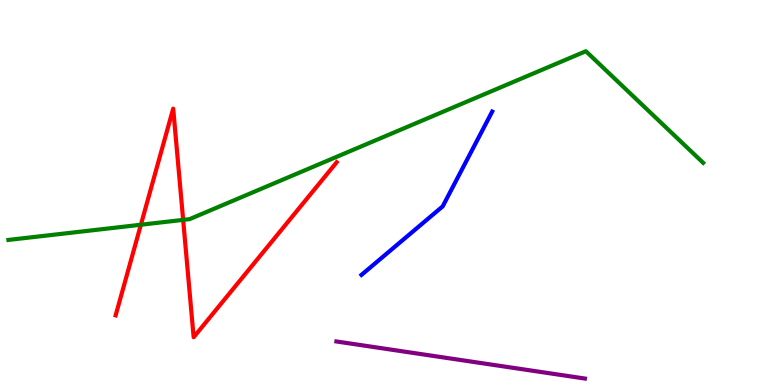[{'lines': ['blue', 'red'], 'intersections': []}, {'lines': ['green', 'red'], 'intersections': [{'x': 1.82, 'y': 4.16}, {'x': 2.36, 'y': 4.29}]}, {'lines': ['purple', 'red'], 'intersections': []}, {'lines': ['blue', 'green'], 'intersections': []}, {'lines': ['blue', 'purple'], 'intersections': []}, {'lines': ['green', 'purple'], 'intersections': []}]